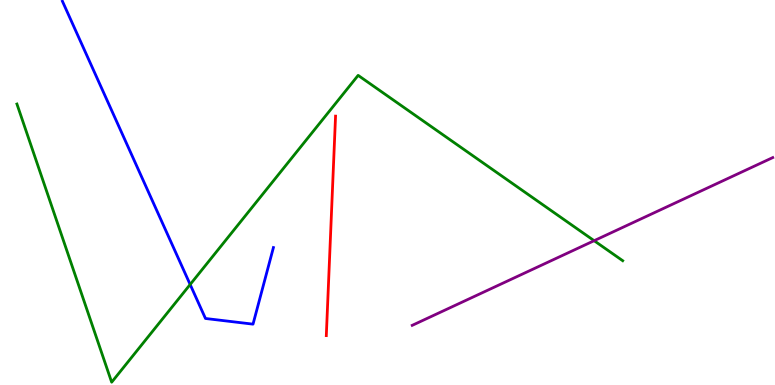[{'lines': ['blue', 'red'], 'intersections': []}, {'lines': ['green', 'red'], 'intersections': []}, {'lines': ['purple', 'red'], 'intersections': []}, {'lines': ['blue', 'green'], 'intersections': [{'x': 2.45, 'y': 2.61}]}, {'lines': ['blue', 'purple'], 'intersections': []}, {'lines': ['green', 'purple'], 'intersections': [{'x': 7.67, 'y': 3.75}]}]